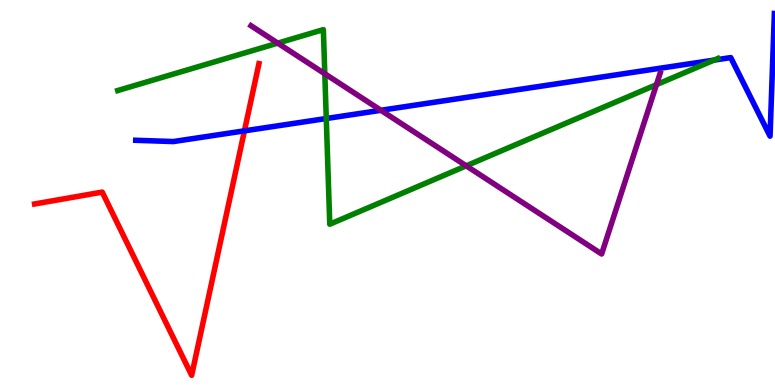[{'lines': ['blue', 'red'], 'intersections': [{'x': 3.15, 'y': 6.6}]}, {'lines': ['green', 'red'], 'intersections': []}, {'lines': ['purple', 'red'], 'intersections': []}, {'lines': ['blue', 'green'], 'intersections': [{'x': 4.21, 'y': 6.92}, {'x': 9.21, 'y': 8.44}]}, {'lines': ['blue', 'purple'], 'intersections': [{'x': 4.92, 'y': 7.14}]}, {'lines': ['green', 'purple'], 'intersections': [{'x': 3.58, 'y': 8.88}, {'x': 4.19, 'y': 8.08}, {'x': 6.02, 'y': 5.69}, {'x': 8.47, 'y': 7.8}]}]